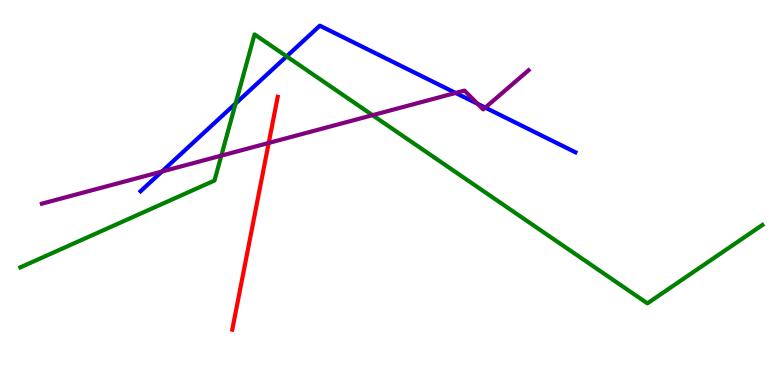[{'lines': ['blue', 'red'], 'intersections': []}, {'lines': ['green', 'red'], 'intersections': []}, {'lines': ['purple', 'red'], 'intersections': [{'x': 3.47, 'y': 6.29}]}, {'lines': ['blue', 'green'], 'intersections': [{'x': 3.04, 'y': 7.31}, {'x': 3.7, 'y': 8.54}]}, {'lines': ['blue', 'purple'], 'intersections': [{'x': 2.09, 'y': 5.54}, {'x': 5.88, 'y': 7.59}, {'x': 6.16, 'y': 7.3}, {'x': 6.26, 'y': 7.2}]}, {'lines': ['green', 'purple'], 'intersections': [{'x': 2.86, 'y': 5.96}, {'x': 4.81, 'y': 7.01}]}]